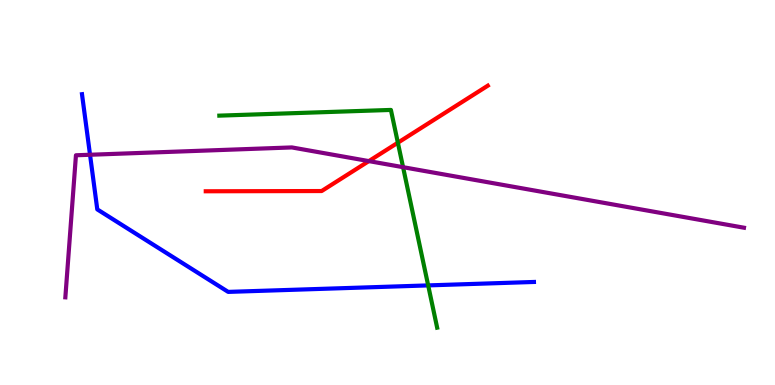[{'lines': ['blue', 'red'], 'intersections': []}, {'lines': ['green', 'red'], 'intersections': [{'x': 5.13, 'y': 6.29}]}, {'lines': ['purple', 'red'], 'intersections': [{'x': 4.76, 'y': 5.82}]}, {'lines': ['blue', 'green'], 'intersections': [{'x': 5.52, 'y': 2.59}]}, {'lines': ['blue', 'purple'], 'intersections': [{'x': 1.16, 'y': 5.98}]}, {'lines': ['green', 'purple'], 'intersections': [{'x': 5.2, 'y': 5.66}]}]